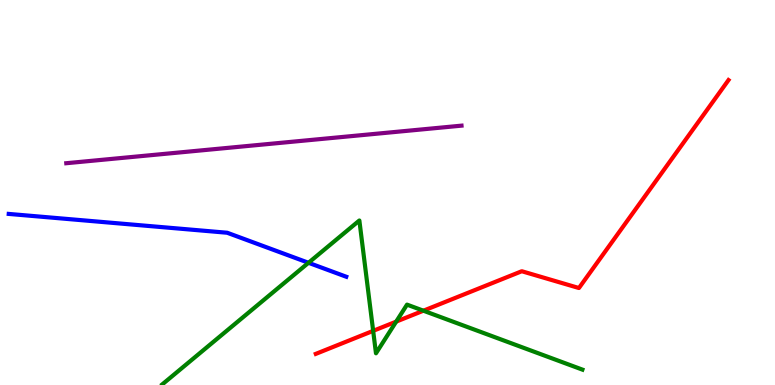[{'lines': ['blue', 'red'], 'intersections': []}, {'lines': ['green', 'red'], 'intersections': [{'x': 4.82, 'y': 1.41}, {'x': 5.11, 'y': 1.65}, {'x': 5.46, 'y': 1.93}]}, {'lines': ['purple', 'red'], 'intersections': []}, {'lines': ['blue', 'green'], 'intersections': [{'x': 3.98, 'y': 3.17}]}, {'lines': ['blue', 'purple'], 'intersections': []}, {'lines': ['green', 'purple'], 'intersections': []}]